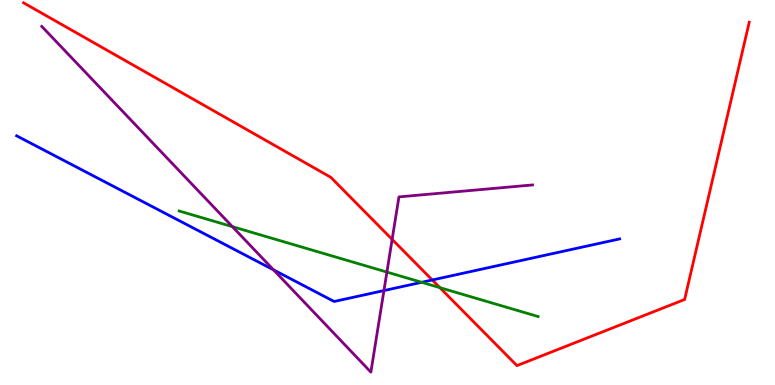[{'lines': ['blue', 'red'], 'intersections': [{'x': 5.58, 'y': 2.73}]}, {'lines': ['green', 'red'], 'intersections': [{'x': 5.68, 'y': 2.53}]}, {'lines': ['purple', 'red'], 'intersections': [{'x': 5.06, 'y': 3.78}]}, {'lines': ['blue', 'green'], 'intersections': [{'x': 5.44, 'y': 2.67}]}, {'lines': ['blue', 'purple'], 'intersections': [{'x': 3.53, 'y': 2.99}, {'x': 4.95, 'y': 2.45}]}, {'lines': ['green', 'purple'], 'intersections': [{'x': 3.0, 'y': 4.11}, {'x': 4.99, 'y': 2.93}]}]